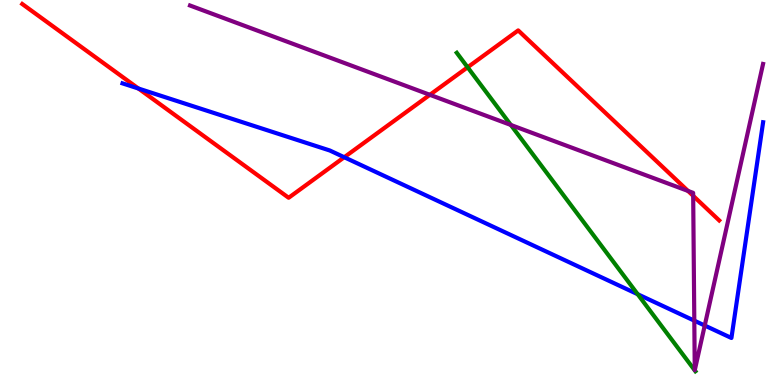[{'lines': ['blue', 'red'], 'intersections': [{'x': 1.79, 'y': 7.7}, {'x': 4.44, 'y': 5.92}]}, {'lines': ['green', 'red'], 'intersections': [{'x': 6.03, 'y': 8.25}]}, {'lines': ['purple', 'red'], 'intersections': [{'x': 5.55, 'y': 7.54}, {'x': 8.88, 'y': 5.04}, {'x': 8.94, 'y': 4.91}]}, {'lines': ['blue', 'green'], 'intersections': [{'x': 8.23, 'y': 2.36}]}, {'lines': ['blue', 'purple'], 'intersections': [{'x': 8.96, 'y': 1.67}, {'x': 9.09, 'y': 1.54}]}, {'lines': ['green', 'purple'], 'intersections': [{'x': 6.59, 'y': 6.75}]}]